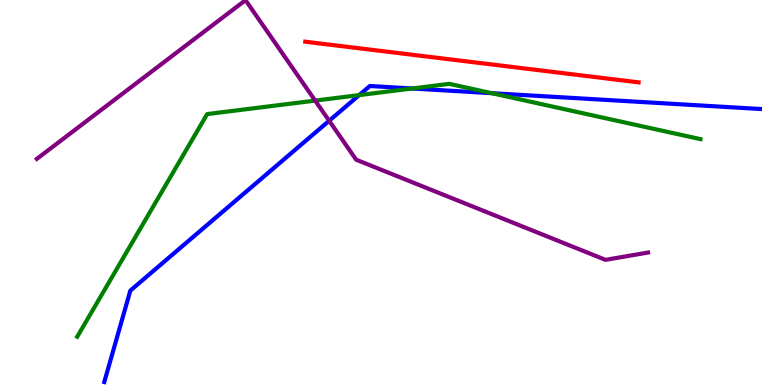[{'lines': ['blue', 'red'], 'intersections': []}, {'lines': ['green', 'red'], 'intersections': []}, {'lines': ['purple', 'red'], 'intersections': []}, {'lines': ['blue', 'green'], 'intersections': [{'x': 4.63, 'y': 7.53}, {'x': 5.32, 'y': 7.7}, {'x': 6.34, 'y': 7.58}]}, {'lines': ['blue', 'purple'], 'intersections': [{'x': 4.25, 'y': 6.86}]}, {'lines': ['green', 'purple'], 'intersections': [{'x': 4.07, 'y': 7.39}]}]